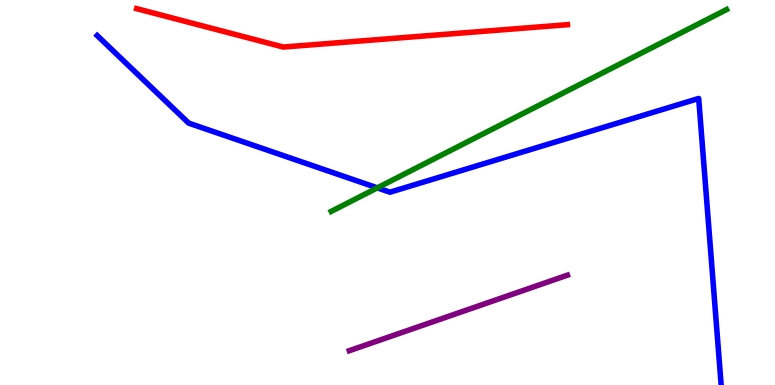[{'lines': ['blue', 'red'], 'intersections': []}, {'lines': ['green', 'red'], 'intersections': []}, {'lines': ['purple', 'red'], 'intersections': []}, {'lines': ['blue', 'green'], 'intersections': [{'x': 4.87, 'y': 5.12}]}, {'lines': ['blue', 'purple'], 'intersections': []}, {'lines': ['green', 'purple'], 'intersections': []}]